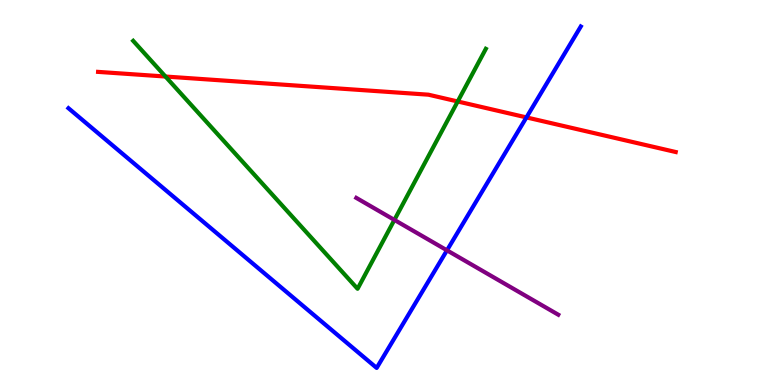[{'lines': ['blue', 'red'], 'intersections': [{'x': 6.79, 'y': 6.95}]}, {'lines': ['green', 'red'], 'intersections': [{'x': 2.14, 'y': 8.01}, {'x': 5.91, 'y': 7.36}]}, {'lines': ['purple', 'red'], 'intersections': []}, {'lines': ['blue', 'green'], 'intersections': []}, {'lines': ['blue', 'purple'], 'intersections': [{'x': 5.77, 'y': 3.5}]}, {'lines': ['green', 'purple'], 'intersections': [{'x': 5.09, 'y': 4.29}]}]